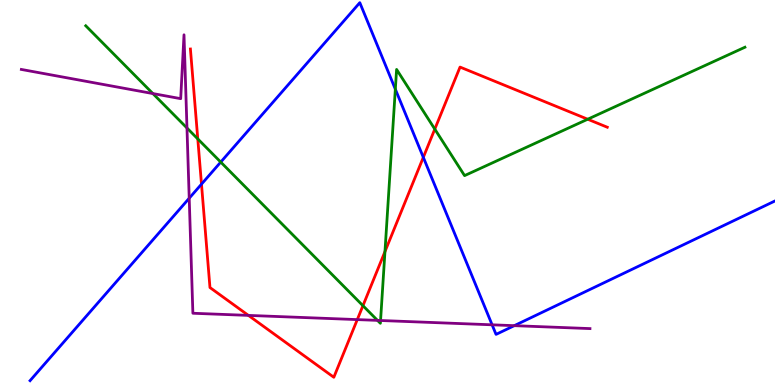[{'lines': ['blue', 'red'], 'intersections': [{'x': 2.6, 'y': 5.22}, {'x': 5.46, 'y': 5.91}]}, {'lines': ['green', 'red'], 'intersections': [{'x': 2.55, 'y': 6.39}, {'x': 4.68, 'y': 2.06}, {'x': 4.97, 'y': 3.47}, {'x': 5.61, 'y': 6.65}, {'x': 7.58, 'y': 6.9}]}, {'lines': ['purple', 'red'], 'intersections': [{'x': 3.21, 'y': 1.81}, {'x': 4.61, 'y': 1.7}]}, {'lines': ['blue', 'green'], 'intersections': [{'x': 2.85, 'y': 5.79}, {'x': 5.1, 'y': 7.68}]}, {'lines': ['blue', 'purple'], 'intersections': [{'x': 2.44, 'y': 4.85}, {'x': 6.35, 'y': 1.56}, {'x': 6.64, 'y': 1.54}]}, {'lines': ['green', 'purple'], 'intersections': [{'x': 1.97, 'y': 7.57}, {'x': 2.41, 'y': 6.68}, {'x': 4.87, 'y': 1.68}, {'x': 4.91, 'y': 1.68}]}]